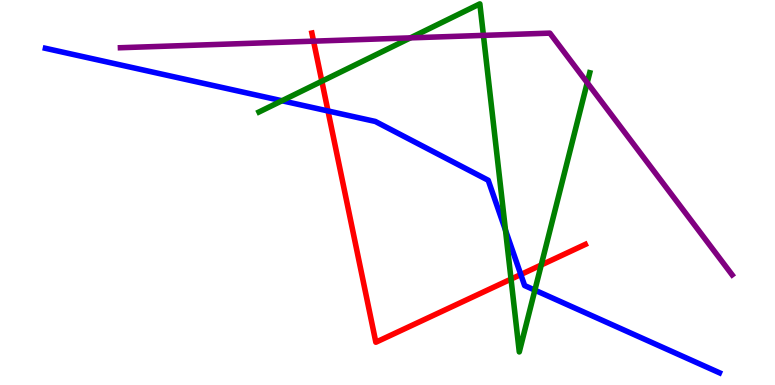[{'lines': ['blue', 'red'], 'intersections': [{'x': 4.23, 'y': 7.12}, {'x': 6.72, 'y': 2.87}]}, {'lines': ['green', 'red'], 'intersections': [{'x': 4.15, 'y': 7.89}, {'x': 6.59, 'y': 2.75}, {'x': 6.98, 'y': 3.12}]}, {'lines': ['purple', 'red'], 'intersections': [{'x': 4.05, 'y': 8.93}]}, {'lines': ['blue', 'green'], 'intersections': [{'x': 3.64, 'y': 7.38}, {'x': 6.52, 'y': 4.02}, {'x': 6.9, 'y': 2.46}]}, {'lines': ['blue', 'purple'], 'intersections': []}, {'lines': ['green', 'purple'], 'intersections': [{'x': 5.3, 'y': 9.02}, {'x': 6.24, 'y': 9.08}, {'x': 7.58, 'y': 7.85}]}]